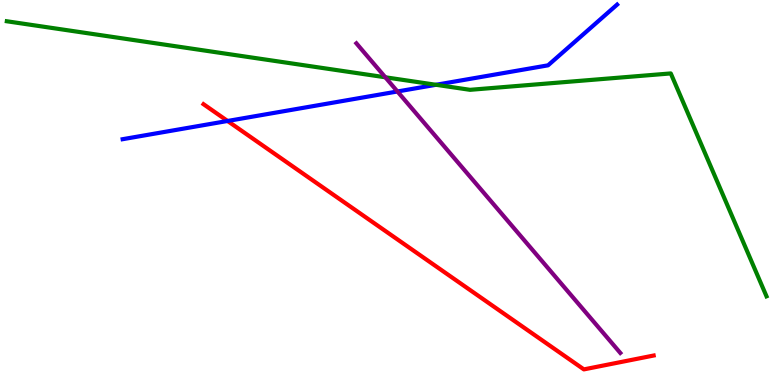[{'lines': ['blue', 'red'], 'intersections': [{'x': 2.94, 'y': 6.86}]}, {'lines': ['green', 'red'], 'intersections': []}, {'lines': ['purple', 'red'], 'intersections': []}, {'lines': ['blue', 'green'], 'intersections': [{'x': 5.63, 'y': 7.8}]}, {'lines': ['blue', 'purple'], 'intersections': [{'x': 5.13, 'y': 7.62}]}, {'lines': ['green', 'purple'], 'intersections': [{'x': 4.97, 'y': 7.99}]}]